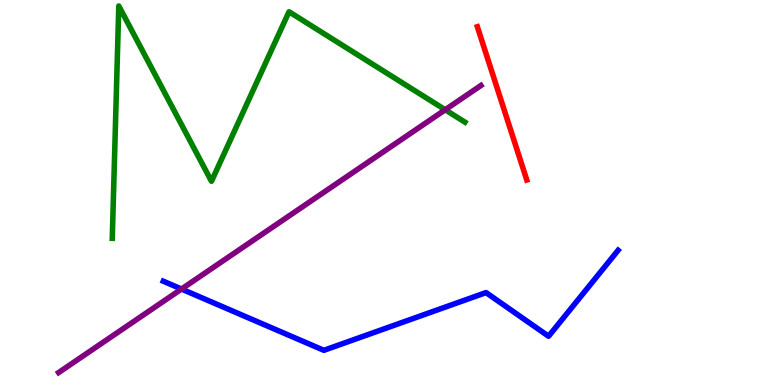[{'lines': ['blue', 'red'], 'intersections': []}, {'lines': ['green', 'red'], 'intersections': []}, {'lines': ['purple', 'red'], 'intersections': []}, {'lines': ['blue', 'green'], 'intersections': []}, {'lines': ['blue', 'purple'], 'intersections': [{'x': 2.34, 'y': 2.49}]}, {'lines': ['green', 'purple'], 'intersections': [{'x': 5.74, 'y': 7.15}]}]